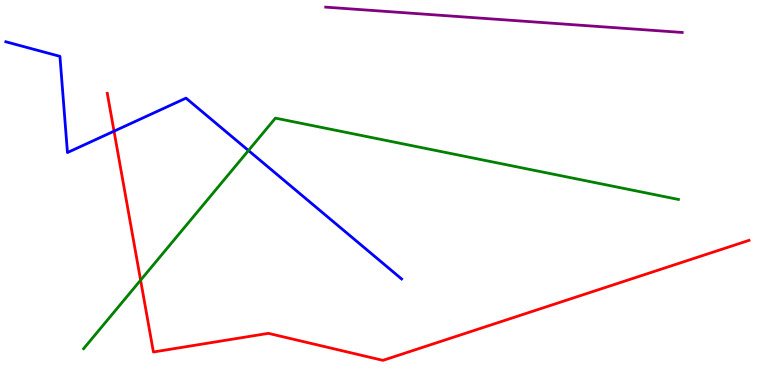[{'lines': ['blue', 'red'], 'intersections': [{'x': 1.47, 'y': 6.59}]}, {'lines': ['green', 'red'], 'intersections': [{'x': 1.81, 'y': 2.72}]}, {'lines': ['purple', 'red'], 'intersections': []}, {'lines': ['blue', 'green'], 'intersections': [{'x': 3.21, 'y': 6.09}]}, {'lines': ['blue', 'purple'], 'intersections': []}, {'lines': ['green', 'purple'], 'intersections': []}]